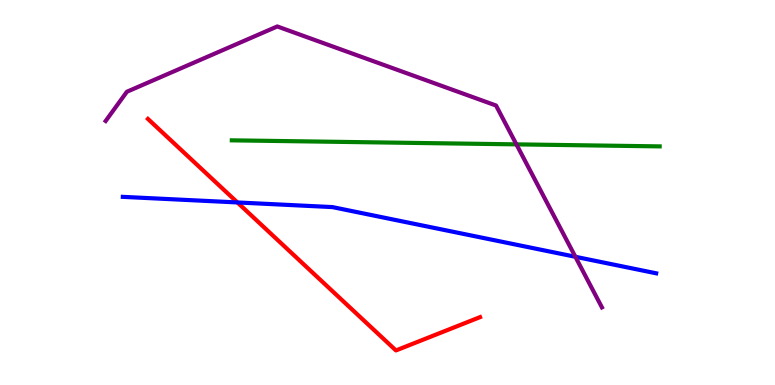[{'lines': ['blue', 'red'], 'intersections': [{'x': 3.06, 'y': 4.74}]}, {'lines': ['green', 'red'], 'intersections': []}, {'lines': ['purple', 'red'], 'intersections': []}, {'lines': ['blue', 'green'], 'intersections': []}, {'lines': ['blue', 'purple'], 'intersections': [{'x': 7.42, 'y': 3.33}]}, {'lines': ['green', 'purple'], 'intersections': [{'x': 6.66, 'y': 6.25}]}]